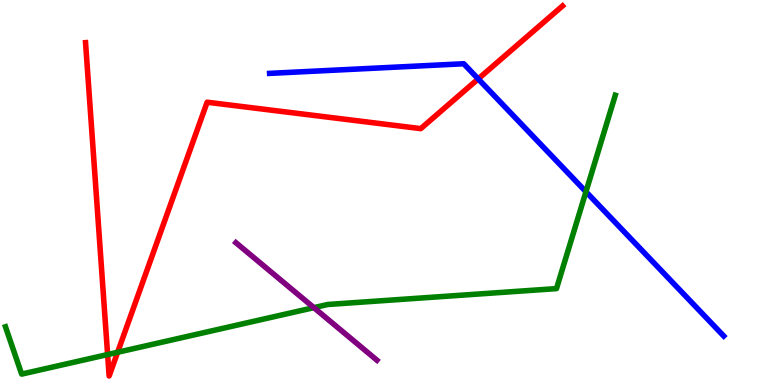[{'lines': ['blue', 'red'], 'intersections': [{'x': 6.17, 'y': 7.95}]}, {'lines': ['green', 'red'], 'intersections': [{'x': 1.39, 'y': 0.791}, {'x': 1.52, 'y': 0.85}]}, {'lines': ['purple', 'red'], 'intersections': []}, {'lines': ['blue', 'green'], 'intersections': [{'x': 7.56, 'y': 5.02}]}, {'lines': ['blue', 'purple'], 'intersections': []}, {'lines': ['green', 'purple'], 'intersections': [{'x': 4.05, 'y': 2.01}]}]